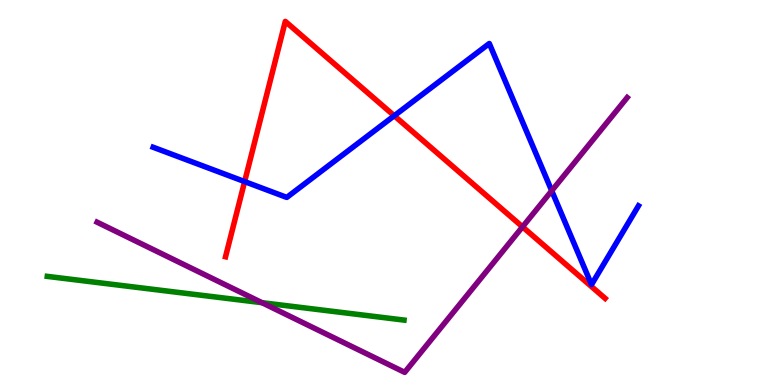[{'lines': ['blue', 'red'], 'intersections': [{'x': 3.16, 'y': 5.28}, {'x': 5.09, 'y': 6.99}]}, {'lines': ['green', 'red'], 'intersections': []}, {'lines': ['purple', 'red'], 'intersections': [{'x': 6.74, 'y': 4.11}]}, {'lines': ['blue', 'green'], 'intersections': []}, {'lines': ['blue', 'purple'], 'intersections': [{'x': 7.12, 'y': 5.04}]}, {'lines': ['green', 'purple'], 'intersections': [{'x': 3.38, 'y': 2.14}]}]